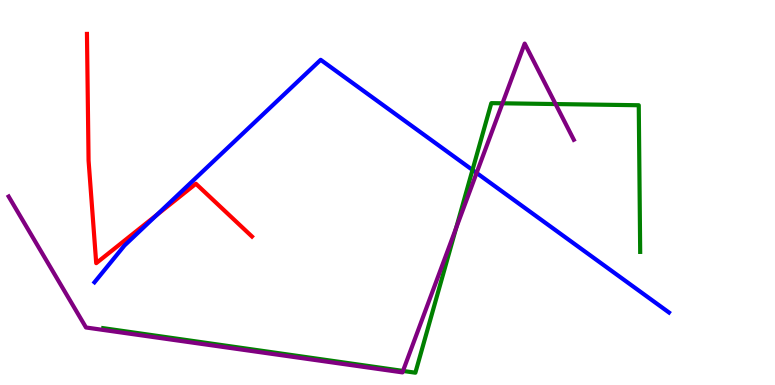[{'lines': ['blue', 'red'], 'intersections': [{'x': 2.02, 'y': 4.42}]}, {'lines': ['green', 'red'], 'intersections': []}, {'lines': ['purple', 'red'], 'intersections': []}, {'lines': ['blue', 'green'], 'intersections': [{'x': 6.1, 'y': 5.59}]}, {'lines': ['blue', 'purple'], 'intersections': [{'x': 6.15, 'y': 5.51}]}, {'lines': ['green', 'purple'], 'intersections': [{'x': 5.2, 'y': 0.365}, {'x': 5.89, 'y': 4.08}, {'x': 6.48, 'y': 7.32}, {'x': 7.17, 'y': 7.3}]}]